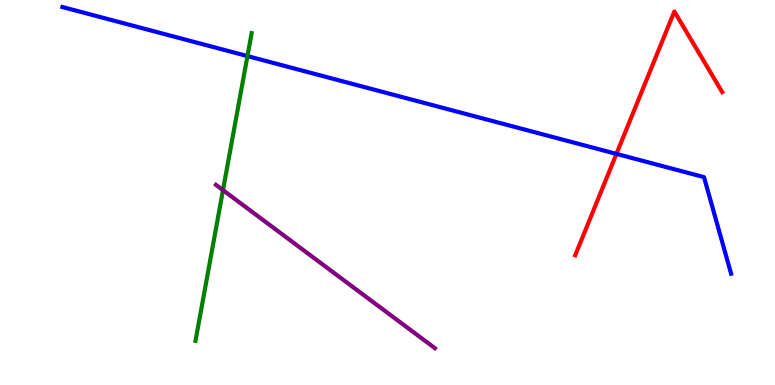[{'lines': ['blue', 'red'], 'intersections': [{'x': 7.95, 'y': 6.0}]}, {'lines': ['green', 'red'], 'intersections': []}, {'lines': ['purple', 'red'], 'intersections': []}, {'lines': ['blue', 'green'], 'intersections': [{'x': 3.19, 'y': 8.54}]}, {'lines': ['blue', 'purple'], 'intersections': []}, {'lines': ['green', 'purple'], 'intersections': [{'x': 2.88, 'y': 5.06}]}]